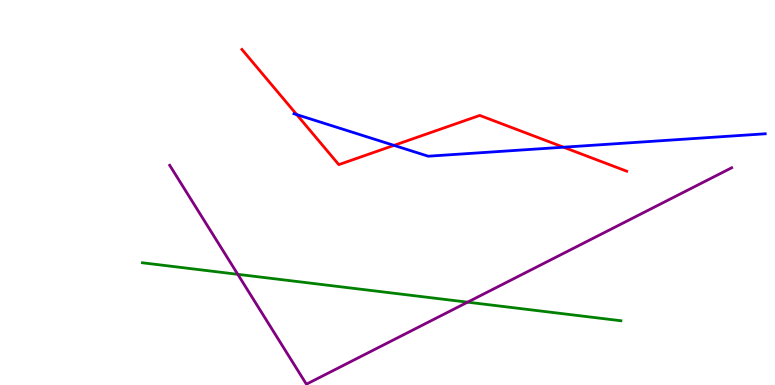[{'lines': ['blue', 'red'], 'intersections': [{'x': 3.83, 'y': 7.02}, {'x': 5.08, 'y': 6.22}, {'x': 7.27, 'y': 6.18}]}, {'lines': ['green', 'red'], 'intersections': []}, {'lines': ['purple', 'red'], 'intersections': []}, {'lines': ['blue', 'green'], 'intersections': []}, {'lines': ['blue', 'purple'], 'intersections': []}, {'lines': ['green', 'purple'], 'intersections': [{'x': 3.07, 'y': 2.87}, {'x': 6.03, 'y': 2.15}]}]